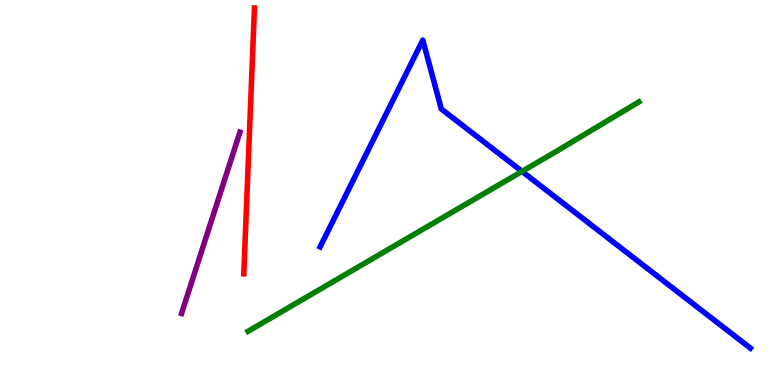[{'lines': ['blue', 'red'], 'intersections': []}, {'lines': ['green', 'red'], 'intersections': []}, {'lines': ['purple', 'red'], 'intersections': []}, {'lines': ['blue', 'green'], 'intersections': [{'x': 6.74, 'y': 5.55}]}, {'lines': ['blue', 'purple'], 'intersections': []}, {'lines': ['green', 'purple'], 'intersections': []}]